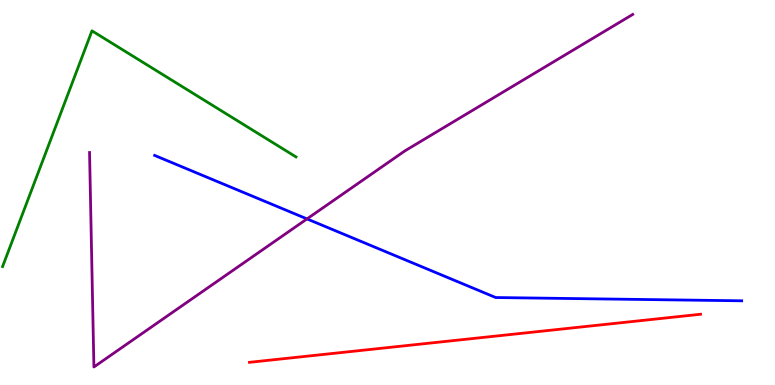[{'lines': ['blue', 'red'], 'intersections': []}, {'lines': ['green', 'red'], 'intersections': []}, {'lines': ['purple', 'red'], 'intersections': []}, {'lines': ['blue', 'green'], 'intersections': []}, {'lines': ['blue', 'purple'], 'intersections': [{'x': 3.96, 'y': 4.31}]}, {'lines': ['green', 'purple'], 'intersections': []}]